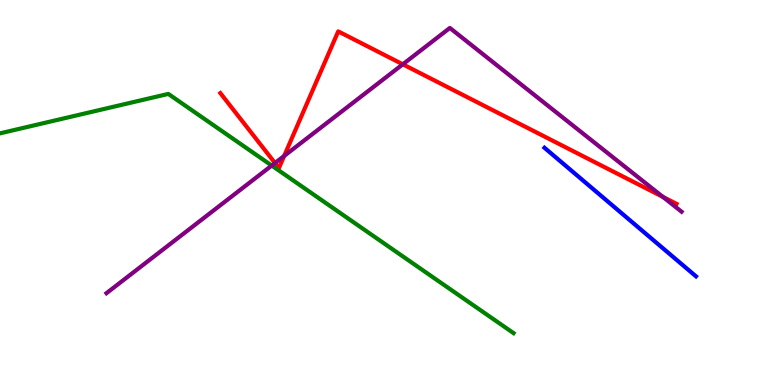[{'lines': ['blue', 'red'], 'intersections': []}, {'lines': ['green', 'red'], 'intersections': []}, {'lines': ['purple', 'red'], 'intersections': [{'x': 3.55, 'y': 5.77}, {'x': 3.67, 'y': 5.95}, {'x': 5.2, 'y': 8.33}, {'x': 8.55, 'y': 4.89}]}, {'lines': ['blue', 'green'], 'intersections': []}, {'lines': ['blue', 'purple'], 'intersections': []}, {'lines': ['green', 'purple'], 'intersections': [{'x': 3.51, 'y': 5.7}]}]